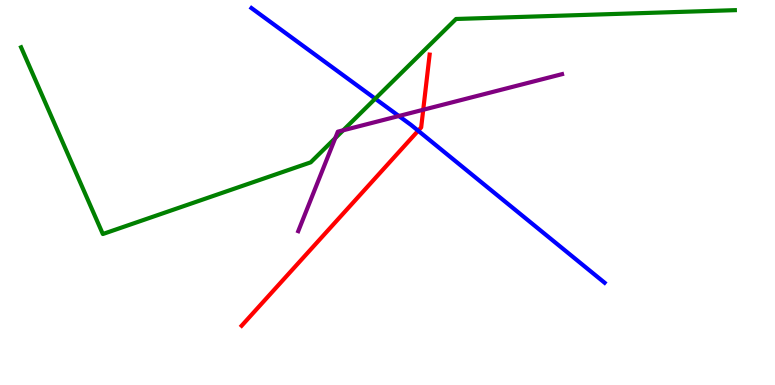[{'lines': ['blue', 'red'], 'intersections': [{'x': 5.4, 'y': 6.6}]}, {'lines': ['green', 'red'], 'intersections': []}, {'lines': ['purple', 'red'], 'intersections': [{'x': 5.46, 'y': 7.15}]}, {'lines': ['blue', 'green'], 'intersections': [{'x': 4.84, 'y': 7.44}]}, {'lines': ['blue', 'purple'], 'intersections': [{'x': 5.15, 'y': 6.99}]}, {'lines': ['green', 'purple'], 'intersections': [{'x': 4.33, 'y': 6.41}, {'x': 4.43, 'y': 6.62}]}]